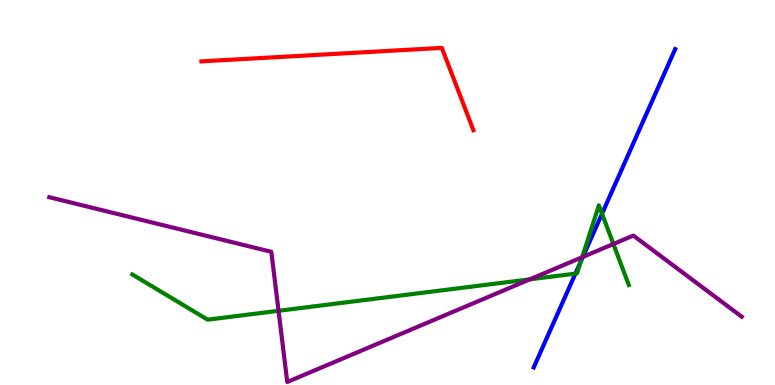[{'lines': ['blue', 'red'], 'intersections': []}, {'lines': ['green', 'red'], 'intersections': []}, {'lines': ['purple', 'red'], 'intersections': []}, {'lines': ['blue', 'green'], 'intersections': [{'x': 7.42, 'y': 2.89}, {'x': 7.49, 'y': 3.21}, {'x': 7.77, 'y': 4.45}]}, {'lines': ['blue', 'purple'], 'intersections': [{'x': 7.52, 'y': 3.33}]}, {'lines': ['green', 'purple'], 'intersections': [{'x': 3.59, 'y': 1.93}, {'x': 6.84, 'y': 2.74}, {'x': 7.51, 'y': 3.32}, {'x': 7.91, 'y': 3.66}]}]